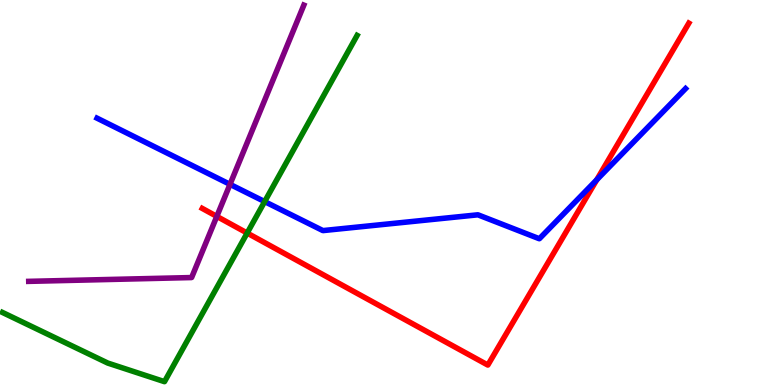[{'lines': ['blue', 'red'], 'intersections': [{'x': 7.7, 'y': 5.33}]}, {'lines': ['green', 'red'], 'intersections': [{'x': 3.19, 'y': 3.95}]}, {'lines': ['purple', 'red'], 'intersections': [{'x': 2.8, 'y': 4.38}]}, {'lines': ['blue', 'green'], 'intersections': [{'x': 3.41, 'y': 4.76}]}, {'lines': ['blue', 'purple'], 'intersections': [{'x': 2.97, 'y': 5.21}]}, {'lines': ['green', 'purple'], 'intersections': []}]